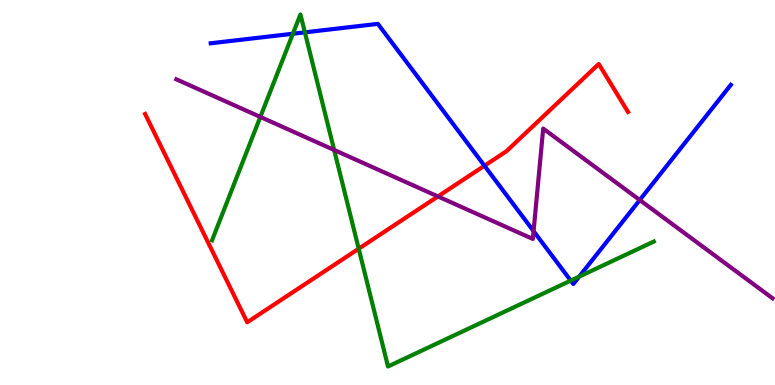[{'lines': ['blue', 'red'], 'intersections': [{'x': 6.25, 'y': 5.69}]}, {'lines': ['green', 'red'], 'intersections': [{'x': 4.63, 'y': 3.54}]}, {'lines': ['purple', 'red'], 'intersections': [{'x': 5.65, 'y': 4.9}]}, {'lines': ['blue', 'green'], 'intersections': [{'x': 3.78, 'y': 9.12}, {'x': 3.93, 'y': 9.16}, {'x': 7.36, 'y': 2.71}, {'x': 7.47, 'y': 2.81}]}, {'lines': ['blue', 'purple'], 'intersections': [{'x': 6.88, 'y': 4.0}, {'x': 8.25, 'y': 4.8}]}, {'lines': ['green', 'purple'], 'intersections': [{'x': 3.36, 'y': 6.96}, {'x': 4.31, 'y': 6.1}]}]